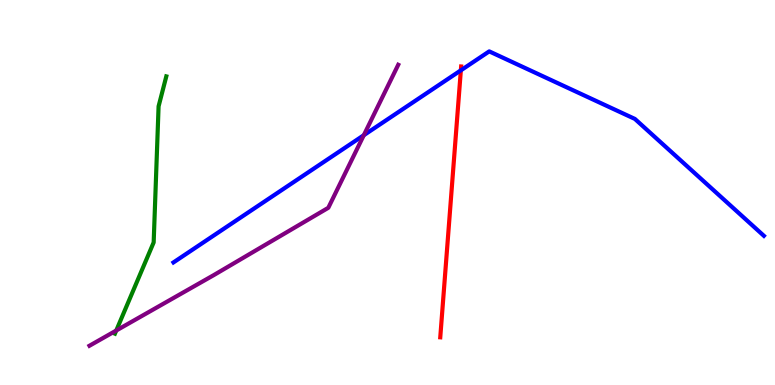[{'lines': ['blue', 'red'], 'intersections': [{'x': 5.95, 'y': 8.17}]}, {'lines': ['green', 'red'], 'intersections': []}, {'lines': ['purple', 'red'], 'intersections': []}, {'lines': ['blue', 'green'], 'intersections': []}, {'lines': ['blue', 'purple'], 'intersections': [{'x': 4.69, 'y': 6.49}]}, {'lines': ['green', 'purple'], 'intersections': [{'x': 1.5, 'y': 1.41}]}]